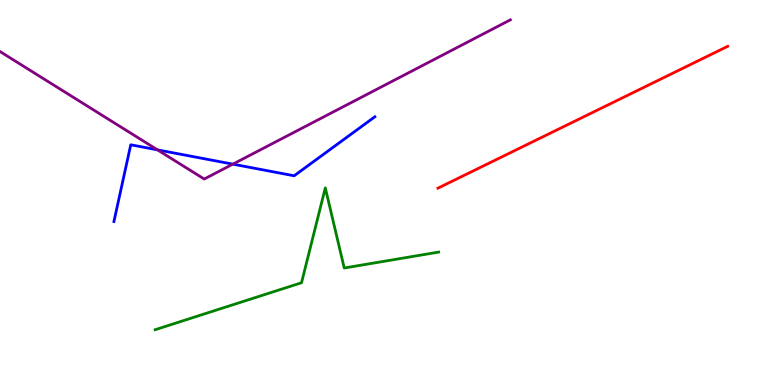[{'lines': ['blue', 'red'], 'intersections': []}, {'lines': ['green', 'red'], 'intersections': []}, {'lines': ['purple', 'red'], 'intersections': []}, {'lines': ['blue', 'green'], 'intersections': []}, {'lines': ['blue', 'purple'], 'intersections': [{'x': 2.03, 'y': 6.11}, {'x': 3.0, 'y': 5.74}]}, {'lines': ['green', 'purple'], 'intersections': []}]